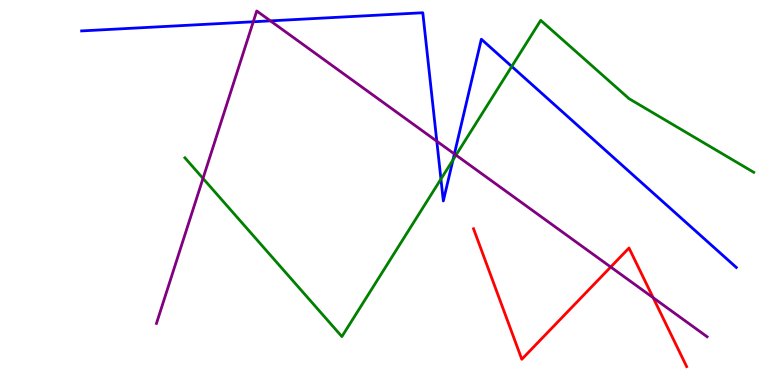[{'lines': ['blue', 'red'], 'intersections': []}, {'lines': ['green', 'red'], 'intersections': []}, {'lines': ['purple', 'red'], 'intersections': [{'x': 7.88, 'y': 3.06}, {'x': 8.43, 'y': 2.27}]}, {'lines': ['blue', 'green'], 'intersections': [{'x': 5.69, 'y': 5.35}, {'x': 5.84, 'y': 5.85}, {'x': 6.6, 'y': 8.27}]}, {'lines': ['blue', 'purple'], 'intersections': [{'x': 3.27, 'y': 9.43}, {'x': 3.49, 'y': 9.46}, {'x': 5.64, 'y': 6.33}, {'x': 5.86, 'y': 6.0}]}, {'lines': ['green', 'purple'], 'intersections': [{'x': 2.62, 'y': 5.37}, {'x': 5.88, 'y': 5.97}]}]